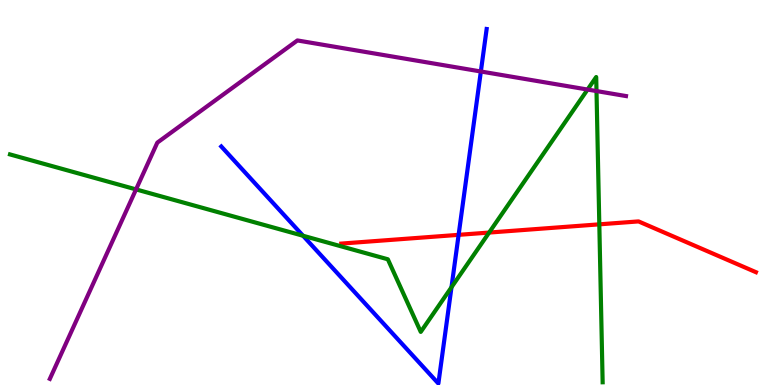[{'lines': ['blue', 'red'], 'intersections': [{'x': 5.92, 'y': 3.9}]}, {'lines': ['green', 'red'], 'intersections': [{'x': 6.31, 'y': 3.96}, {'x': 7.73, 'y': 4.17}]}, {'lines': ['purple', 'red'], 'intersections': []}, {'lines': ['blue', 'green'], 'intersections': [{'x': 3.91, 'y': 3.88}, {'x': 5.83, 'y': 2.54}]}, {'lines': ['blue', 'purple'], 'intersections': [{'x': 6.2, 'y': 8.14}]}, {'lines': ['green', 'purple'], 'intersections': [{'x': 1.76, 'y': 5.08}, {'x': 7.58, 'y': 7.67}, {'x': 7.7, 'y': 7.63}]}]